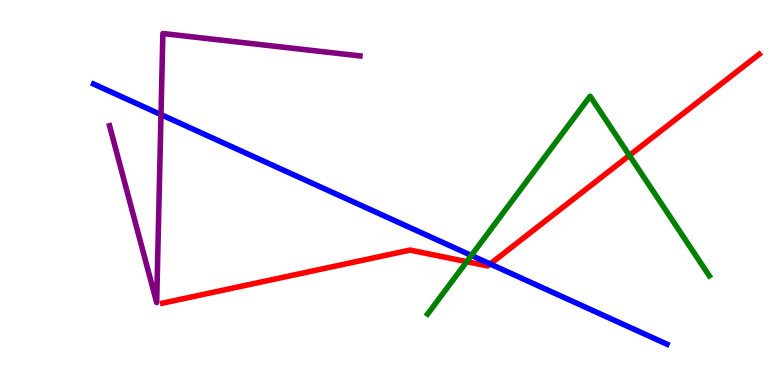[{'lines': ['blue', 'red'], 'intersections': [{'x': 6.32, 'y': 3.14}]}, {'lines': ['green', 'red'], 'intersections': [{'x': 6.02, 'y': 3.2}, {'x': 8.12, 'y': 5.96}]}, {'lines': ['purple', 'red'], 'intersections': []}, {'lines': ['blue', 'green'], 'intersections': [{'x': 6.08, 'y': 3.37}]}, {'lines': ['blue', 'purple'], 'intersections': [{'x': 2.08, 'y': 7.02}]}, {'lines': ['green', 'purple'], 'intersections': []}]